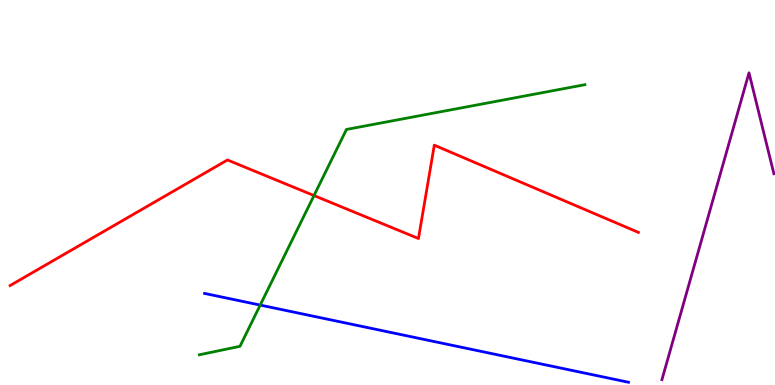[{'lines': ['blue', 'red'], 'intersections': []}, {'lines': ['green', 'red'], 'intersections': [{'x': 4.05, 'y': 4.92}]}, {'lines': ['purple', 'red'], 'intersections': []}, {'lines': ['blue', 'green'], 'intersections': [{'x': 3.36, 'y': 2.08}]}, {'lines': ['blue', 'purple'], 'intersections': []}, {'lines': ['green', 'purple'], 'intersections': []}]